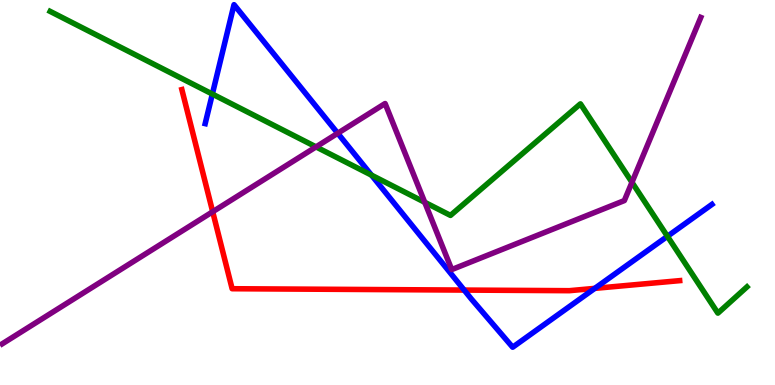[{'lines': ['blue', 'red'], 'intersections': [{'x': 5.99, 'y': 2.47}, {'x': 7.67, 'y': 2.51}]}, {'lines': ['green', 'red'], 'intersections': []}, {'lines': ['purple', 'red'], 'intersections': [{'x': 2.74, 'y': 4.5}]}, {'lines': ['blue', 'green'], 'intersections': [{'x': 2.74, 'y': 7.56}, {'x': 4.79, 'y': 5.45}, {'x': 8.61, 'y': 3.86}]}, {'lines': ['blue', 'purple'], 'intersections': [{'x': 4.36, 'y': 6.54}]}, {'lines': ['green', 'purple'], 'intersections': [{'x': 4.08, 'y': 6.18}, {'x': 5.48, 'y': 4.75}, {'x': 8.15, 'y': 5.26}]}]